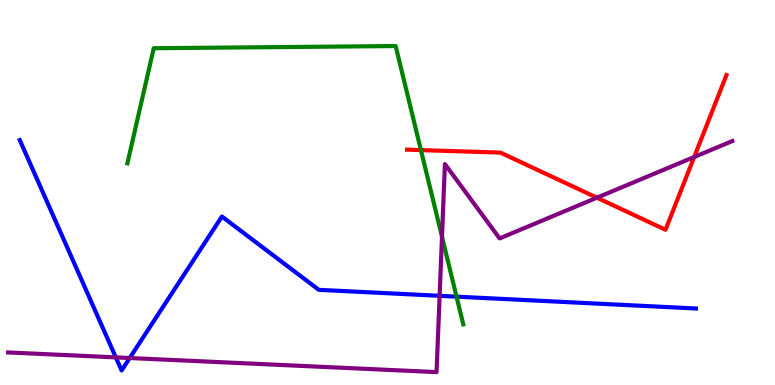[{'lines': ['blue', 'red'], 'intersections': []}, {'lines': ['green', 'red'], 'intersections': [{'x': 5.43, 'y': 6.1}]}, {'lines': ['purple', 'red'], 'intersections': [{'x': 7.7, 'y': 4.86}, {'x': 8.96, 'y': 5.92}]}, {'lines': ['blue', 'green'], 'intersections': [{'x': 5.89, 'y': 2.29}]}, {'lines': ['blue', 'purple'], 'intersections': [{'x': 1.49, 'y': 0.717}, {'x': 1.67, 'y': 0.701}, {'x': 5.67, 'y': 2.32}]}, {'lines': ['green', 'purple'], 'intersections': [{'x': 5.7, 'y': 3.85}]}]